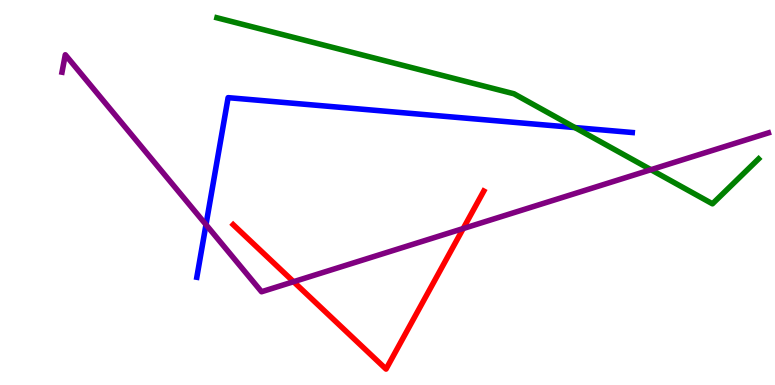[{'lines': ['blue', 'red'], 'intersections': []}, {'lines': ['green', 'red'], 'intersections': []}, {'lines': ['purple', 'red'], 'intersections': [{'x': 3.79, 'y': 2.68}, {'x': 5.98, 'y': 4.06}]}, {'lines': ['blue', 'green'], 'intersections': [{'x': 7.42, 'y': 6.69}]}, {'lines': ['blue', 'purple'], 'intersections': [{'x': 2.66, 'y': 4.16}]}, {'lines': ['green', 'purple'], 'intersections': [{'x': 8.4, 'y': 5.59}]}]